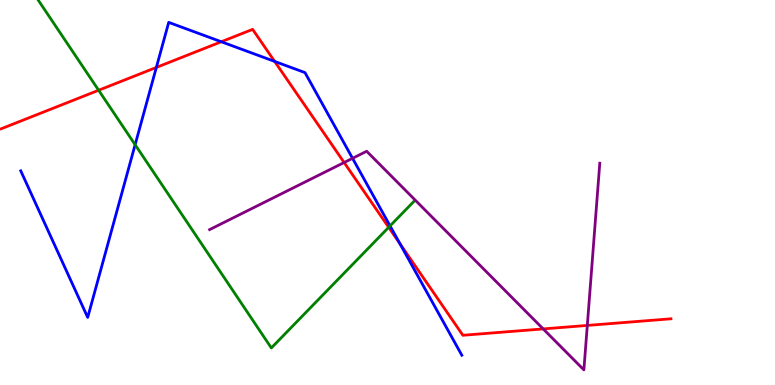[{'lines': ['blue', 'red'], 'intersections': [{'x': 2.02, 'y': 8.25}, {'x': 2.86, 'y': 8.92}, {'x': 3.54, 'y': 8.4}, {'x': 5.16, 'y': 3.67}]}, {'lines': ['green', 'red'], 'intersections': [{'x': 1.27, 'y': 7.66}, {'x': 5.02, 'y': 4.1}]}, {'lines': ['purple', 'red'], 'intersections': [{'x': 4.44, 'y': 5.78}, {'x': 7.01, 'y': 1.46}, {'x': 7.58, 'y': 1.55}]}, {'lines': ['blue', 'green'], 'intersections': [{'x': 1.74, 'y': 6.24}, {'x': 5.03, 'y': 4.13}]}, {'lines': ['blue', 'purple'], 'intersections': [{'x': 4.55, 'y': 5.89}]}, {'lines': ['green', 'purple'], 'intersections': []}]